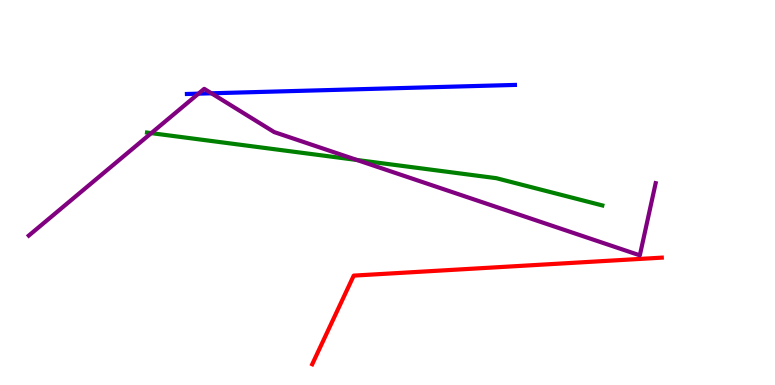[{'lines': ['blue', 'red'], 'intersections': []}, {'lines': ['green', 'red'], 'intersections': []}, {'lines': ['purple', 'red'], 'intersections': []}, {'lines': ['blue', 'green'], 'intersections': []}, {'lines': ['blue', 'purple'], 'intersections': [{'x': 2.56, 'y': 7.57}, {'x': 2.73, 'y': 7.58}]}, {'lines': ['green', 'purple'], 'intersections': [{'x': 1.95, 'y': 6.54}, {'x': 4.61, 'y': 5.84}]}]